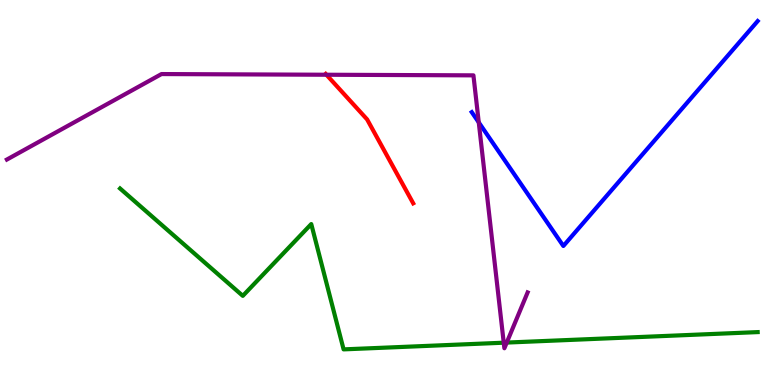[{'lines': ['blue', 'red'], 'intersections': []}, {'lines': ['green', 'red'], 'intersections': []}, {'lines': ['purple', 'red'], 'intersections': [{'x': 4.21, 'y': 8.06}]}, {'lines': ['blue', 'green'], 'intersections': []}, {'lines': ['blue', 'purple'], 'intersections': [{'x': 6.18, 'y': 6.82}]}, {'lines': ['green', 'purple'], 'intersections': [{'x': 6.5, 'y': 1.1}, {'x': 6.54, 'y': 1.1}]}]